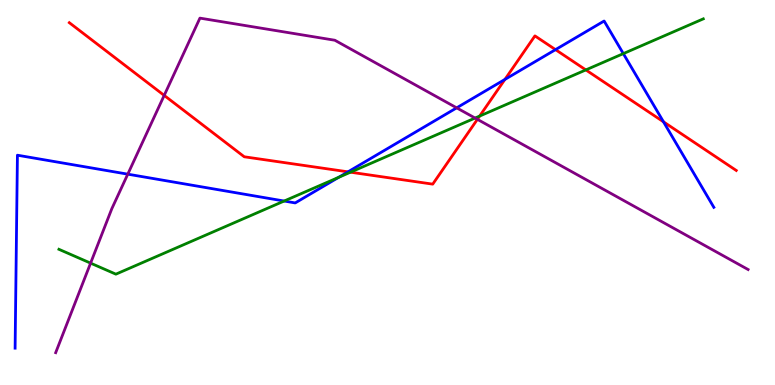[{'lines': ['blue', 'red'], 'intersections': [{'x': 4.49, 'y': 5.54}, {'x': 6.51, 'y': 7.94}, {'x': 7.17, 'y': 8.71}, {'x': 8.56, 'y': 6.84}]}, {'lines': ['green', 'red'], 'intersections': [{'x': 4.52, 'y': 5.53}, {'x': 6.19, 'y': 6.99}, {'x': 7.56, 'y': 8.18}]}, {'lines': ['purple', 'red'], 'intersections': [{'x': 2.12, 'y': 7.52}, {'x': 6.16, 'y': 6.9}]}, {'lines': ['blue', 'green'], 'intersections': [{'x': 3.67, 'y': 4.78}, {'x': 4.37, 'y': 5.39}, {'x': 8.04, 'y': 8.61}]}, {'lines': ['blue', 'purple'], 'intersections': [{'x': 1.65, 'y': 5.48}, {'x': 5.89, 'y': 7.2}]}, {'lines': ['green', 'purple'], 'intersections': [{'x': 1.17, 'y': 3.17}, {'x': 6.13, 'y': 6.93}]}]